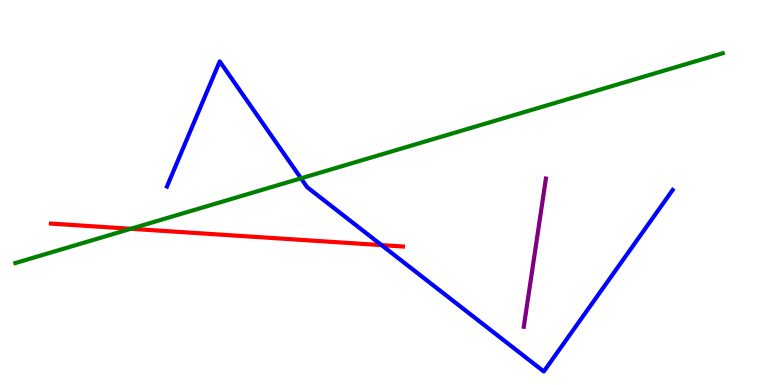[{'lines': ['blue', 'red'], 'intersections': [{'x': 4.92, 'y': 3.63}]}, {'lines': ['green', 'red'], 'intersections': [{'x': 1.69, 'y': 4.06}]}, {'lines': ['purple', 'red'], 'intersections': []}, {'lines': ['blue', 'green'], 'intersections': [{'x': 3.88, 'y': 5.37}]}, {'lines': ['blue', 'purple'], 'intersections': []}, {'lines': ['green', 'purple'], 'intersections': []}]